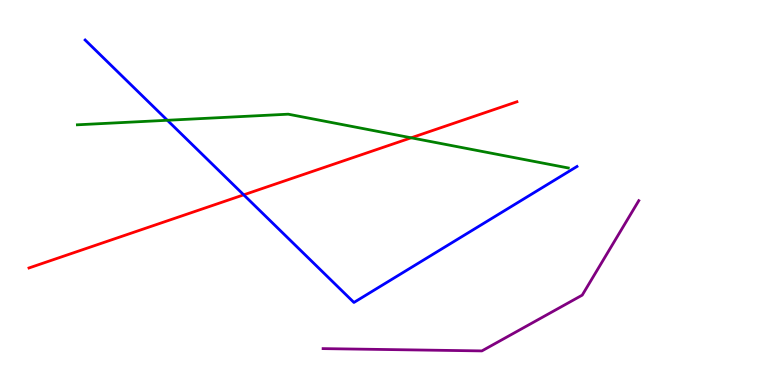[{'lines': ['blue', 'red'], 'intersections': [{'x': 3.14, 'y': 4.94}]}, {'lines': ['green', 'red'], 'intersections': [{'x': 5.31, 'y': 6.42}]}, {'lines': ['purple', 'red'], 'intersections': []}, {'lines': ['blue', 'green'], 'intersections': [{'x': 2.16, 'y': 6.88}]}, {'lines': ['blue', 'purple'], 'intersections': []}, {'lines': ['green', 'purple'], 'intersections': []}]